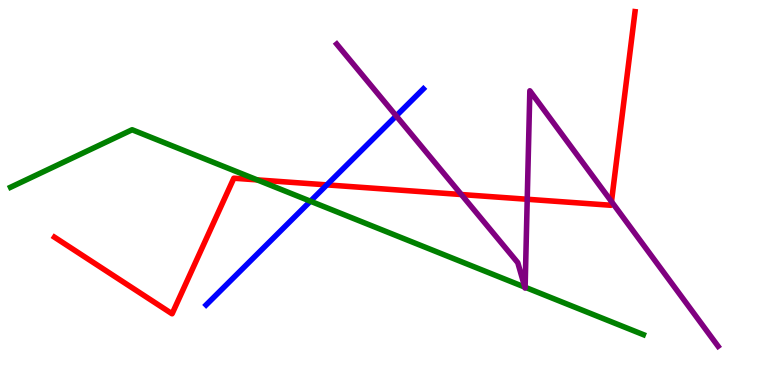[{'lines': ['blue', 'red'], 'intersections': [{'x': 4.22, 'y': 5.2}]}, {'lines': ['green', 'red'], 'intersections': [{'x': 3.32, 'y': 5.33}]}, {'lines': ['purple', 'red'], 'intersections': [{'x': 5.95, 'y': 4.95}, {'x': 6.8, 'y': 4.82}, {'x': 7.89, 'y': 4.76}]}, {'lines': ['blue', 'green'], 'intersections': [{'x': 4.01, 'y': 4.77}]}, {'lines': ['blue', 'purple'], 'intersections': [{'x': 5.11, 'y': 6.99}]}, {'lines': ['green', 'purple'], 'intersections': [{'x': 6.77, 'y': 2.54}, {'x': 6.78, 'y': 2.54}]}]